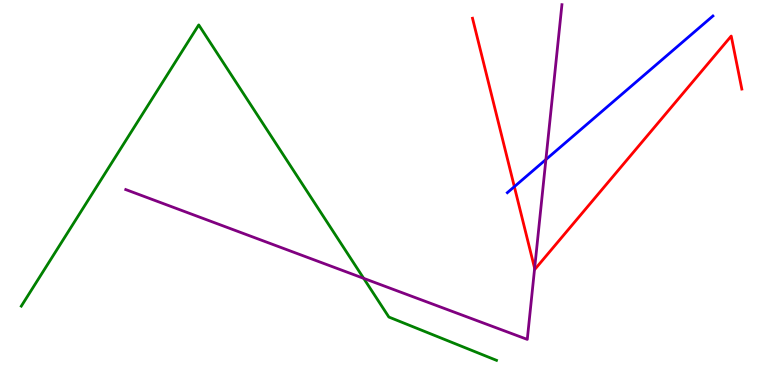[{'lines': ['blue', 'red'], 'intersections': [{'x': 6.64, 'y': 5.15}]}, {'lines': ['green', 'red'], 'intersections': []}, {'lines': ['purple', 'red'], 'intersections': [{'x': 6.9, 'y': 3.03}]}, {'lines': ['blue', 'green'], 'intersections': []}, {'lines': ['blue', 'purple'], 'intersections': [{'x': 7.04, 'y': 5.86}]}, {'lines': ['green', 'purple'], 'intersections': [{'x': 4.69, 'y': 2.77}]}]